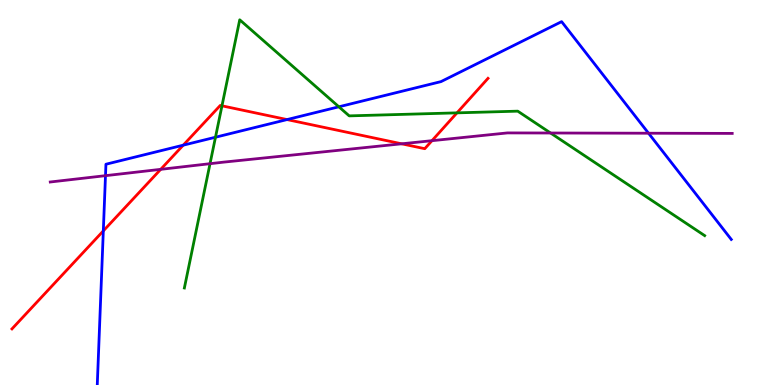[{'lines': ['blue', 'red'], 'intersections': [{'x': 1.33, 'y': 4.0}, {'x': 2.36, 'y': 6.23}, {'x': 3.7, 'y': 6.89}]}, {'lines': ['green', 'red'], 'intersections': [{'x': 2.86, 'y': 7.25}, {'x': 5.9, 'y': 7.07}]}, {'lines': ['purple', 'red'], 'intersections': [{'x': 2.07, 'y': 5.6}, {'x': 5.18, 'y': 6.26}, {'x': 5.57, 'y': 6.35}]}, {'lines': ['blue', 'green'], 'intersections': [{'x': 2.78, 'y': 6.44}, {'x': 4.37, 'y': 7.23}]}, {'lines': ['blue', 'purple'], 'intersections': [{'x': 1.36, 'y': 5.44}, {'x': 8.37, 'y': 6.54}]}, {'lines': ['green', 'purple'], 'intersections': [{'x': 2.71, 'y': 5.75}, {'x': 7.1, 'y': 6.55}]}]